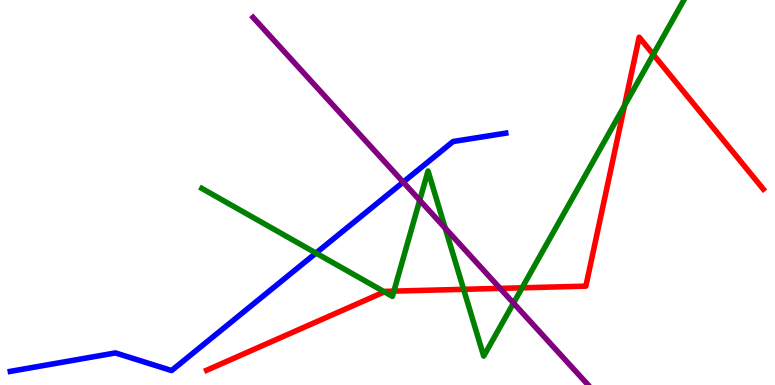[{'lines': ['blue', 'red'], 'intersections': []}, {'lines': ['green', 'red'], 'intersections': [{'x': 4.96, 'y': 2.42}, {'x': 5.08, 'y': 2.44}, {'x': 5.98, 'y': 2.49}, {'x': 6.74, 'y': 2.52}, {'x': 8.06, 'y': 7.26}, {'x': 8.43, 'y': 8.59}]}, {'lines': ['purple', 'red'], 'intersections': [{'x': 6.45, 'y': 2.51}]}, {'lines': ['blue', 'green'], 'intersections': [{'x': 4.08, 'y': 3.43}]}, {'lines': ['blue', 'purple'], 'intersections': [{'x': 5.2, 'y': 5.27}]}, {'lines': ['green', 'purple'], 'intersections': [{'x': 5.42, 'y': 4.8}, {'x': 5.75, 'y': 4.07}, {'x': 6.63, 'y': 2.13}]}]